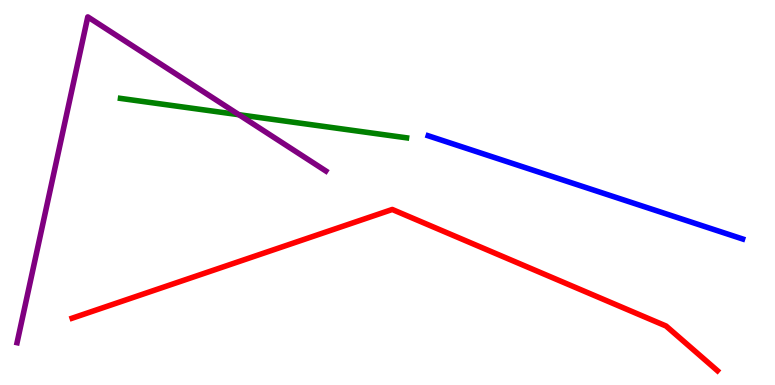[{'lines': ['blue', 'red'], 'intersections': []}, {'lines': ['green', 'red'], 'intersections': []}, {'lines': ['purple', 'red'], 'intersections': []}, {'lines': ['blue', 'green'], 'intersections': []}, {'lines': ['blue', 'purple'], 'intersections': []}, {'lines': ['green', 'purple'], 'intersections': [{'x': 3.08, 'y': 7.02}]}]